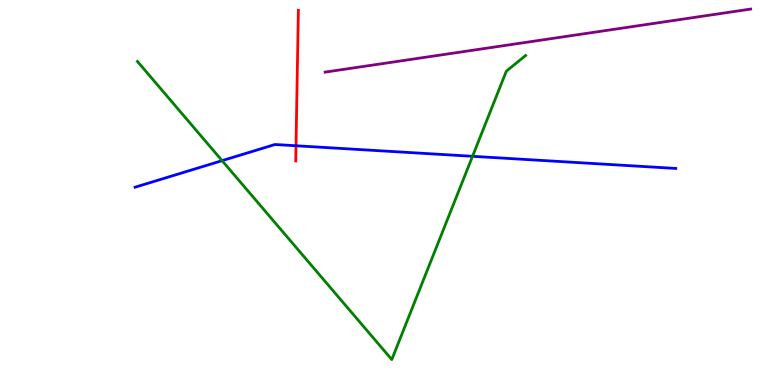[{'lines': ['blue', 'red'], 'intersections': [{'x': 3.82, 'y': 6.21}]}, {'lines': ['green', 'red'], 'intersections': []}, {'lines': ['purple', 'red'], 'intersections': []}, {'lines': ['blue', 'green'], 'intersections': [{'x': 2.87, 'y': 5.83}, {'x': 6.1, 'y': 5.94}]}, {'lines': ['blue', 'purple'], 'intersections': []}, {'lines': ['green', 'purple'], 'intersections': []}]